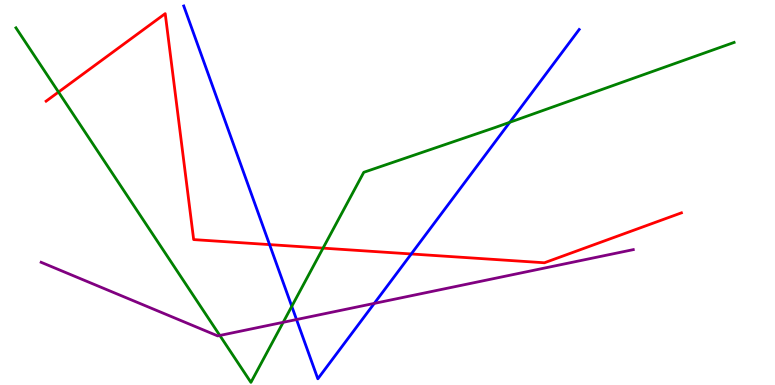[{'lines': ['blue', 'red'], 'intersections': [{'x': 3.48, 'y': 3.65}, {'x': 5.31, 'y': 3.4}]}, {'lines': ['green', 'red'], 'intersections': [{'x': 0.755, 'y': 7.61}, {'x': 4.17, 'y': 3.55}]}, {'lines': ['purple', 'red'], 'intersections': []}, {'lines': ['blue', 'green'], 'intersections': [{'x': 3.76, 'y': 2.04}, {'x': 6.58, 'y': 6.82}]}, {'lines': ['blue', 'purple'], 'intersections': [{'x': 3.83, 'y': 1.7}, {'x': 4.83, 'y': 2.12}]}, {'lines': ['green', 'purple'], 'intersections': [{'x': 2.84, 'y': 1.29}, {'x': 3.65, 'y': 1.63}]}]